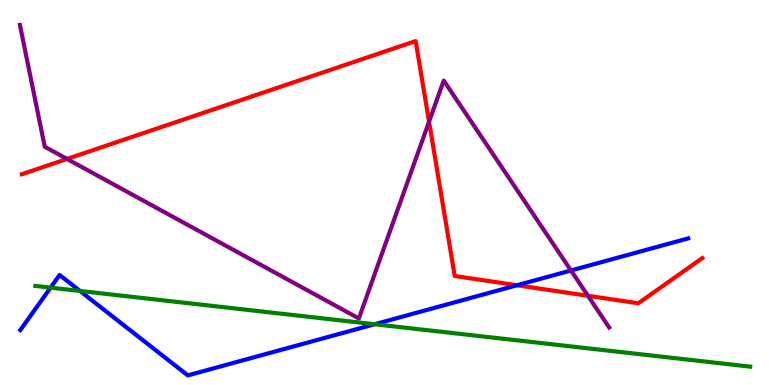[{'lines': ['blue', 'red'], 'intersections': [{'x': 6.67, 'y': 2.59}]}, {'lines': ['green', 'red'], 'intersections': []}, {'lines': ['purple', 'red'], 'intersections': [{'x': 0.865, 'y': 5.87}, {'x': 5.54, 'y': 6.84}, {'x': 7.59, 'y': 2.32}]}, {'lines': ['blue', 'green'], 'intersections': [{'x': 0.653, 'y': 2.53}, {'x': 1.03, 'y': 2.44}, {'x': 4.83, 'y': 1.58}]}, {'lines': ['blue', 'purple'], 'intersections': [{'x': 7.37, 'y': 2.97}]}, {'lines': ['green', 'purple'], 'intersections': []}]